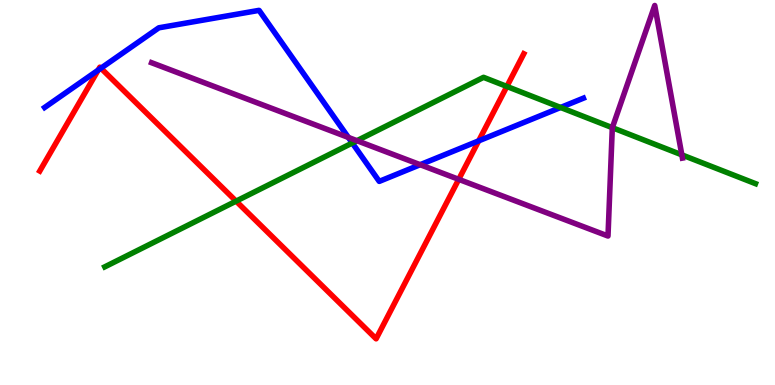[{'lines': ['blue', 'red'], 'intersections': [{'x': 1.27, 'y': 8.18}, {'x': 1.3, 'y': 8.23}, {'x': 6.18, 'y': 6.34}]}, {'lines': ['green', 'red'], 'intersections': [{'x': 3.05, 'y': 4.78}, {'x': 6.54, 'y': 7.75}]}, {'lines': ['purple', 'red'], 'intersections': [{'x': 5.92, 'y': 5.34}]}, {'lines': ['blue', 'green'], 'intersections': [{'x': 4.55, 'y': 6.29}, {'x': 7.23, 'y': 7.21}]}, {'lines': ['blue', 'purple'], 'intersections': [{'x': 4.5, 'y': 6.43}, {'x': 5.42, 'y': 5.72}]}, {'lines': ['green', 'purple'], 'intersections': [{'x': 4.61, 'y': 6.35}, {'x': 7.9, 'y': 6.68}, {'x': 8.8, 'y': 5.98}]}]